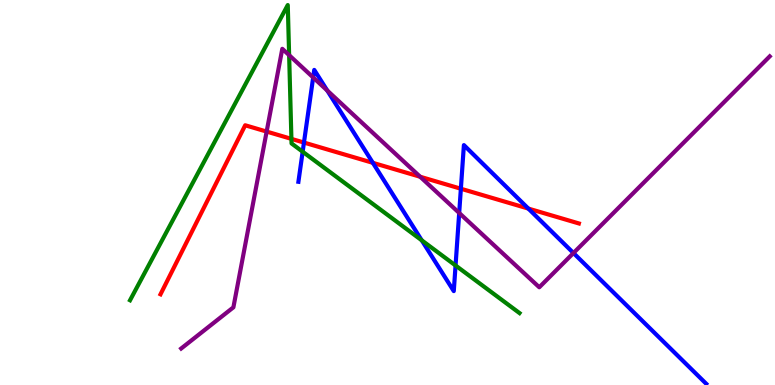[{'lines': ['blue', 'red'], 'intersections': [{'x': 3.92, 'y': 6.3}, {'x': 4.81, 'y': 5.77}, {'x': 5.95, 'y': 5.1}, {'x': 6.82, 'y': 4.58}]}, {'lines': ['green', 'red'], 'intersections': [{'x': 3.76, 'y': 6.39}]}, {'lines': ['purple', 'red'], 'intersections': [{'x': 3.44, 'y': 6.58}, {'x': 5.42, 'y': 5.41}]}, {'lines': ['blue', 'green'], 'intersections': [{'x': 3.91, 'y': 6.06}, {'x': 5.44, 'y': 3.76}, {'x': 5.88, 'y': 3.1}]}, {'lines': ['blue', 'purple'], 'intersections': [{'x': 4.04, 'y': 7.99}, {'x': 4.22, 'y': 7.65}, {'x': 5.93, 'y': 4.47}, {'x': 7.4, 'y': 3.43}]}, {'lines': ['green', 'purple'], 'intersections': [{'x': 3.73, 'y': 8.57}]}]